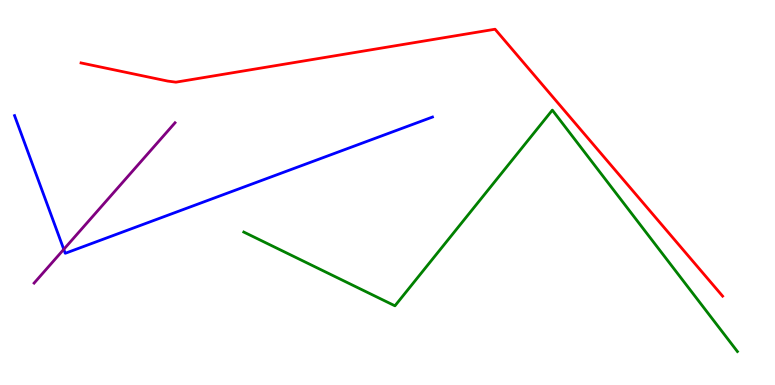[{'lines': ['blue', 'red'], 'intersections': []}, {'lines': ['green', 'red'], 'intersections': []}, {'lines': ['purple', 'red'], 'intersections': []}, {'lines': ['blue', 'green'], 'intersections': []}, {'lines': ['blue', 'purple'], 'intersections': [{'x': 0.823, 'y': 3.52}]}, {'lines': ['green', 'purple'], 'intersections': []}]